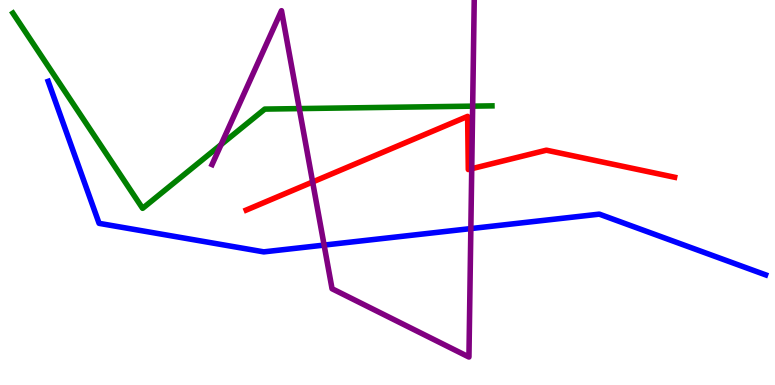[{'lines': ['blue', 'red'], 'intersections': []}, {'lines': ['green', 'red'], 'intersections': []}, {'lines': ['purple', 'red'], 'intersections': [{'x': 4.03, 'y': 5.27}, {'x': 6.09, 'y': 5.62}]}, {'lines': ['blue', 'green'], 'intersections': []}, {'lines': ['blue', 'purple'], 'intersections': [{'x': 4.18, 'y': 3.63}, {'x': 6.08, 'y': 4.06}]}, {'lines': ['green', 'purple'], 'intersections': [{'x': 2.85, 'y': 6.24}, {'x': 3.86, 'y': 7.18}, {'x': 6.1, 'y': 7.24}]}]